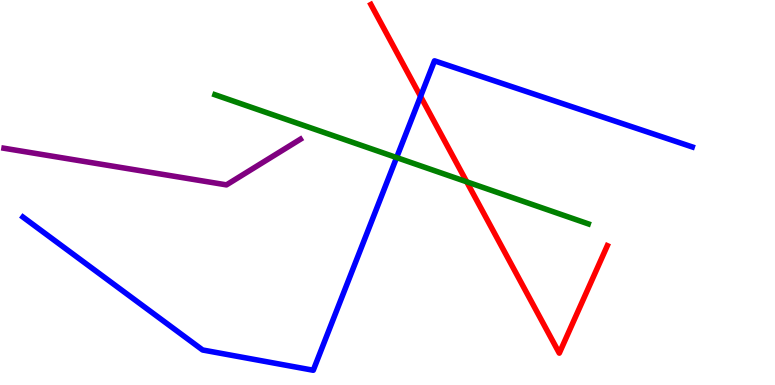[{'lines': ['blue', 'red'], 'intersections': [{'x': 5.43, 'y': 7.5}]}, {'lines': ['green', 'red'], 'intersections': [{'x': 6.02, 'y': 5.28}]}, {'lines': ['purple', 'red'], 'intersections': []}, {'lines': ['blue', 'green'], 'intersections': [{'x': 5.12, 'y': 5.91}]}, {'lines': ['blue', 'purple'], 'intersections': []}, {'lines': ['green', 'purple'], 'intersections': []}]